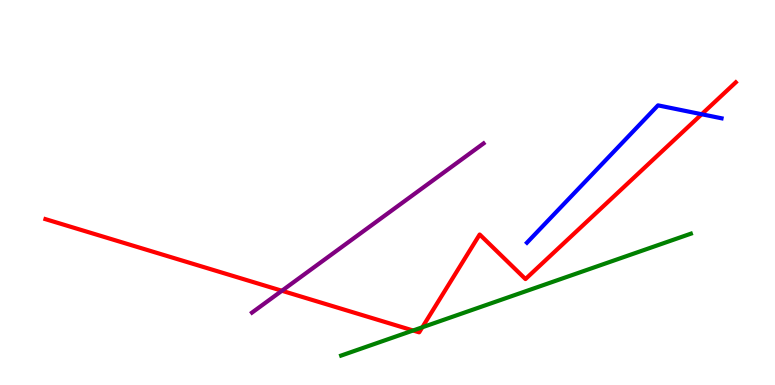[{'lines': ['blue', 'red'], 'intersections': [{'x': 9.05, 'y': 7.03}]}, {'lines': ['green', 'red'], 'intersections': [{'x': 5.33, 'y': 1.42}, {'x': 5.45, 'y': 1.5}]}, {'lines': ['purple', 'red'], 'intersections': [{'x': 3.64, 'y': 2.45}]}, {'lines': ['blue', 'green'], 'intersections': []}, {'lines': ['blue', 'purple'], 'intersections': []}, {'lines': ['green', 'purple'], 'intersections': []}]